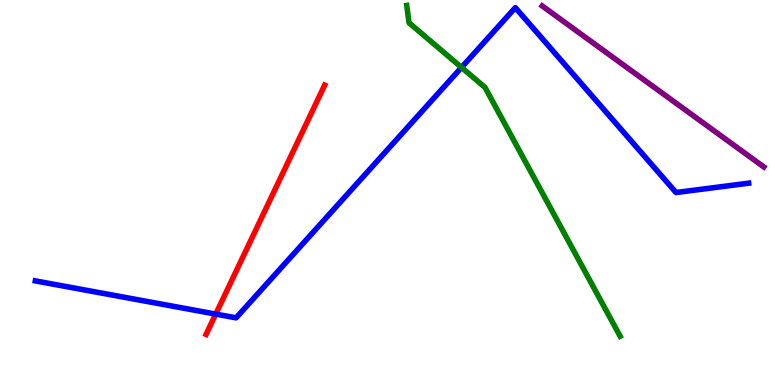[{'lines': ['blue', 'red'], 'intersections': [{'x': 2.78, 'y': 1.84}]}, {'lines': ['green', 'red'], 'intersections': []}, {'lines': ['purple', 'red'], 'intersections': []}, {'lines': ['blue', 'green'], 'intersections': [{'x': 5.96, 'y': 8.25}]}, {'lines': ['blue', 'purple'], 'intersections': []}, {'lines': ['green', 'purple'], 'intersections': []}]